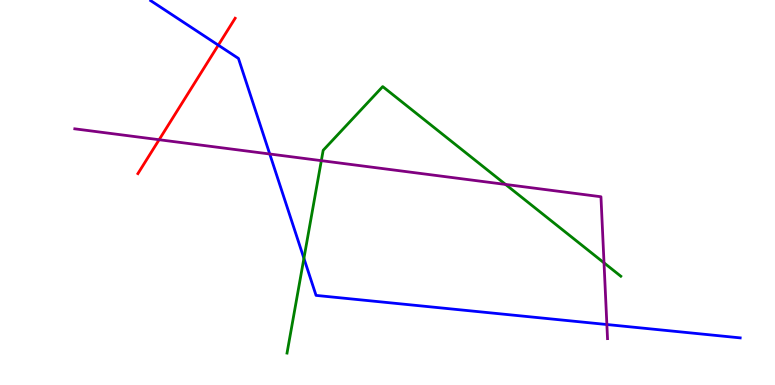[{'lines': ['blue', 'red'], 'intersections': [{'x': 2.82, 'y': 8.83}]}, {'lines': ['green', 'red'], 'intersections': []}, {'lines': ['purple', 'red'], 'intersections': [{'x': 2.05, 'y': 6.37}]}, {'lines': ['blue', 'green'], 'intersections': [{'x': 3.92, 'y': 3.29}]}, {'lines': ['blue', 'purple'], 'intersections': [{'x': 3.48, 'y': 6.0}, {'x': 7.83, 'y': 1.57}]}, {'lines': ['green', 'purple'], 'intersections': [{'x': 4.15, 'y': 5.83}, {'x': 6.52, 'y': 5.21}, {'x': 7.79, 'y': 3.17}]}]